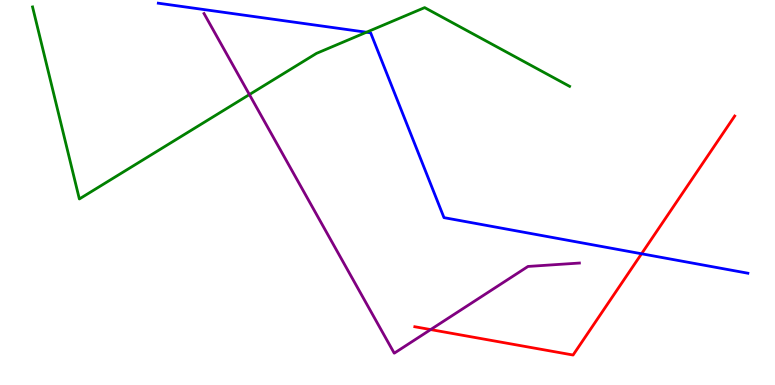[{'lines': ['blue', 'red'], 'intersections': [{'x': 8.28, 'y': 3.41}]}, {'lines': ['green', 'red'], 'intersections': []}, {'lines': ['purple', 'red'], 'intersections': [{'x': 5.56, 'y': 1.44}]}, {'lines': ['blue', 'green'], 'intersections': [{'x': 4.73, 'y': 9.16}]}, {'lines': ['blue', 'purple'], 'intersections': []}, {'lines': ['green', 'purple'], 'intersections': [{'x': 3.22, 'y': 7.54}]}]